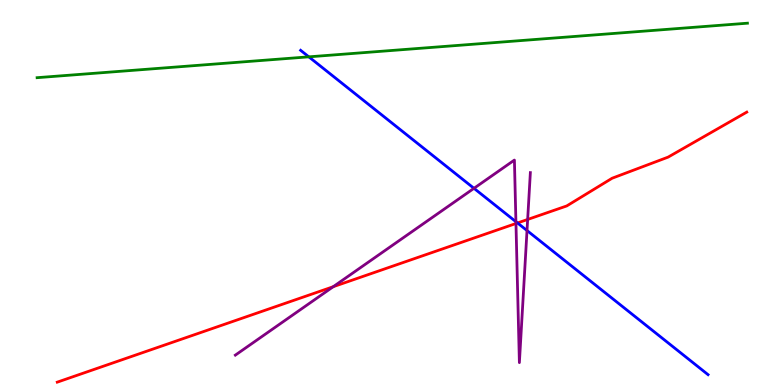[{'lines': ['blue', 'red'], 'intersections': [{'x': 6.68, 'y': 4.21}]}, {'lines': ['green', 'red'], 'intersections': []}, {'lines': ['purple', 'red'], 'intersections': [{'x': 4.3, 'y': 2.55}, {'x': 6.66, 'y': 4.19}, {'x': 6.81, 'y': 4.3}]}, {'lines': ['blue', 'green'], 'intersections': [{'x': 3.98, 'y': 8.52}]}, {'lines': ['blue', 'purple'], 'intersections': [{'x': 6.12, 'y': 5.11}, {'x': 6.66, 'y': 4.24}, {'x': 6.8, 'y': 4.01}]}, {'lines': ['green', 'purple'], 'intersections': []}]